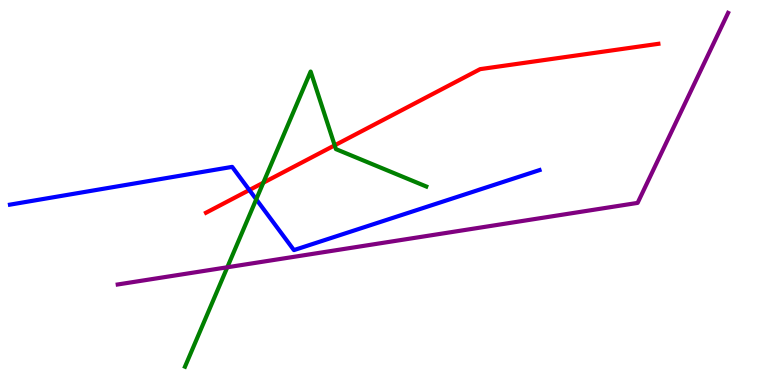[{'lines': ['blue', 'red'], 'intersections': [{'x': 3.22, 'y': 5.06}]}, {'lines': ['green', 'red'], 'intersections': [{'x': 3.4, 'y': 5.25}, {'x': 4.32, 'y': 6.22}]}, {'lines': ['purple', 'red'], 'intersections': []}, {'lines': ['blue', 'green'], 'intersections': [{'x': 3.31, 'y': 4.82}]}, {'lines': ['blue', 'purple'], 'intersections': []}, {'lines': ['green', 'purple'], 'intersections': [{'x': 2.93, 'y': 3.06}]}]